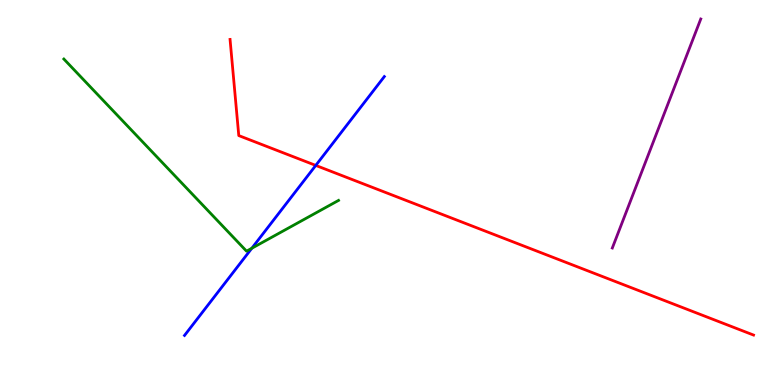[{'lines': ['blue', 'red'], 'intersections': [{'x': 4.07, 'y': 5.7}]}, {'lines': ['green', 'red'], 'intersections': []}, {'lines': ['purple', 'red'], 'intersections': []}, {'lines': ['blue', 'green'], 'intersections': [{'x': 3.25, 'y': 3.55}]}, {'lines': ['blue', 'purple'], 'intersections': []}, {'lines': ['green', 'purple'], 'intersections': []}]